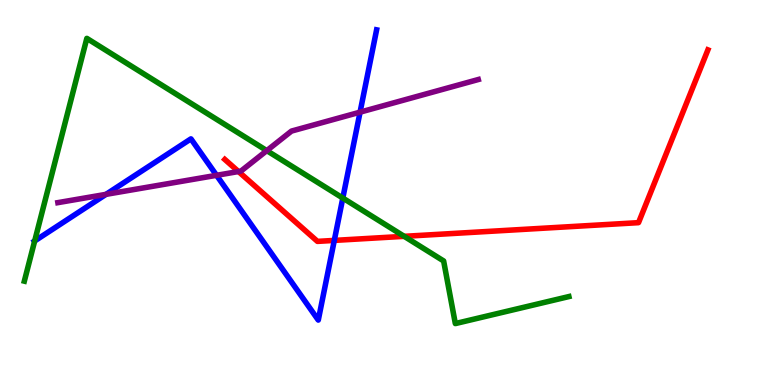[{'lines': ['blue', 'red'], 'intersections': [{'x': 4.31, 'y': 3.76}]}, {'lines': ['green', 'red'], 'intersections': [{'x': 5.22, 'y': 3.86}]}, {'lines': ['purple', 'red'], 'intersections': [{'x': 3.08, 'y': 5.54}]}, {'lines': ['blue', 'green'], 'intersections': [{'x': 0.447, 'y': 3.74}, {'x': 4.42, 'y': 4.86}]}, {'lines': ['blue', 'purple'], 'intersections': [{'x': 1.37, 'y': 4.95}, {'x': 2.79, 'y': 5.45}, {'x': 4.65, 'y': 7.09}]}, {'lines': ['green', 'purple'], 'intersections': [{'x': 3.44, 'y': 6.09}]}]